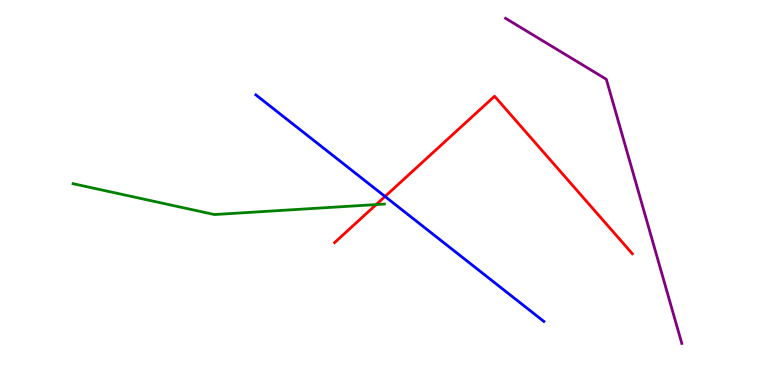[{'lines': ['blue', 'red'], 'intersections': [{'x': 4.97, 'y': 4.9}]}, {'lines': ['green', 'red'], 'intersections': [{'x': 4.85, 'y': 4.69}]}, {'lines': ['purple', 'red'], 'intersections': []}, {'lines': ['blue', 'green'], 'intersections': []}, {'lines': ['blue', 'purple'], 'intersections': []}, {'lines': ['green', 'purple'], 'intersections': []}]